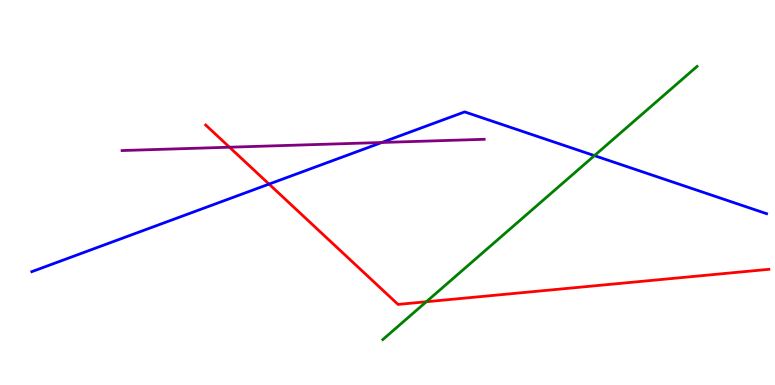[{'lines': ['blue', 'red'], 'intersections': [{'x': 3.47, 'y': 5.22}]}, {'lines': ['green', 'red'], 'intersections': [{'x': 5.5, 'y': 2.16}]}, {'lines': ['purple', 'red'], 'intersections': [{'x': 2.96, 'y': 6.18}]}, {'lines': ['blue', 'green'], 'intersections': [{'x': 7.67, 'y': 5.96}]}, {'lines': ['blue', 'purple'], 'intersections': [{'x': 4.93, 'y': 6.3}]}, {'lines': ['green', 'purple'], 'intersections': []}]